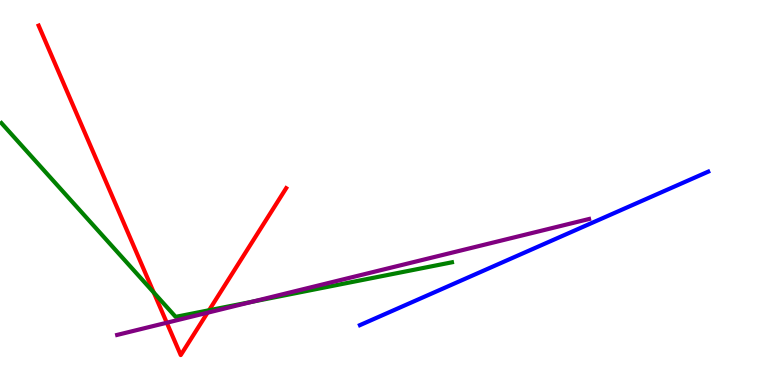[{'lines': ['blue', 'red'], 'intersections': []}, {'lines': ['green', 'red'], 'intersections': [{'x': 1.98, 'y': 2.4}, {'x': 2.7, 'y': 1.94}]}, {'lines': ['purple', 'red'], 'intersections': [{'x': 2.15, 'y': 1.62}, {'x': 2.68, 'y': 1.88}]}, {'lines': ['blue', 'green'], 'intersections': []}, {'lines': ['blue', 'purple'], 'intersections': []}, {'lines': ['green', 'purple'], 'intersections': [{'x': 3.26, 'y': 2.16}]}]